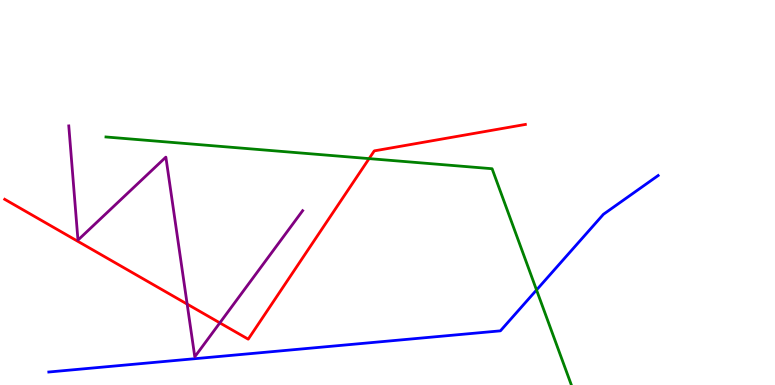[{'lines': ['blue', 'red'], 'intersections': []}, {'lines': ['green', 'red'], 'intersections': [{'x': 4.76, 'y': 5.88}]}, {'lines': ['purple', 'red'], 'intersections': [{'x': 2.41, 'y': 2.1}, {'x': 2.84, 'y': 1.61}]}, {'lines': ['blue', 'green'], 'intersections': [{'x': 6.92, 'y': 2.47}]}, {'lines': ['blue', 'purple'], 'intersections': []}, {'lines': ['green', 'purple'], 'intersections': []}]